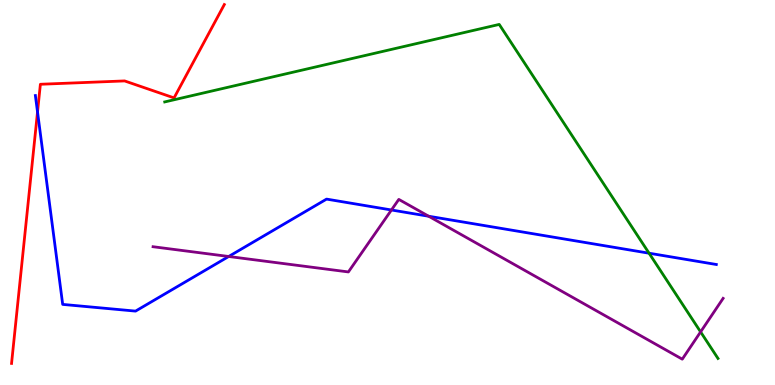[{'lines': ['blue', 'red'], 'intersections': [{'x': 0.484, 'y': 7.09}]}, {'lines': ['green', 'red'], 'intersections': []}, {'lines': ['purple', 'red'], 'intersections': []}, {'lines': ['blue', 'green'], 'intersections': [{'x': 8.38, 'y': 3.42}]}, {'lines': ['blue', 'purple'], 'intersections': [{'x': 2.95, 'y': 3.34}, {'x': 5.05, 'y': 4.55}, {'x': 5.53, 'y': 4.38}]}, {'lines': ['green', 'purple'], 'intersections': [{'x': 9.04, 'y': 1.38}]}]